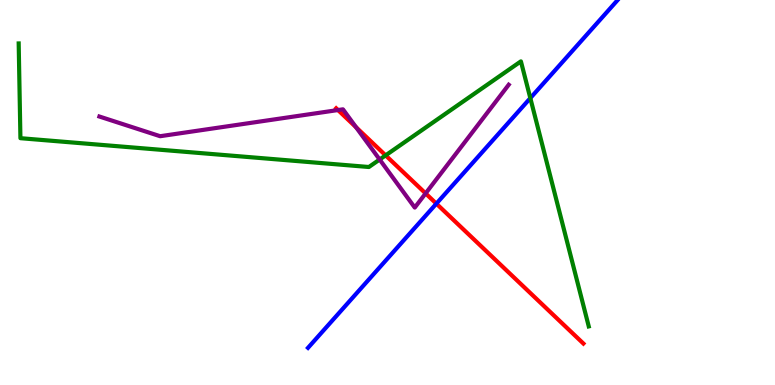[{'lines': ['blue', 'red'], 'intersections': [{'x': 5.63, 'y': 4.71}]}, {'lines': ['green', 'red'], 'intersections': [{'x': 4.98, 'y': 5.96}]}, {'lines': ['purple', 'red'], 'intersections': [{'x': 4.36, 'y': 7.14}, {'x': 4.59, 'y': 6.7}, {'x': 5.49, 'y': 4.98}]}, {'lines': ['blue', 'green'], 'intersections': [{'x': 6.84, 'y': 7.45}]}, {'lines': ['blue', 'purple'], 'intersections': []}, {'lines': ['green', 'purple'], 'intersections': [{'x': 4.9, 'y': 5.86}]}]